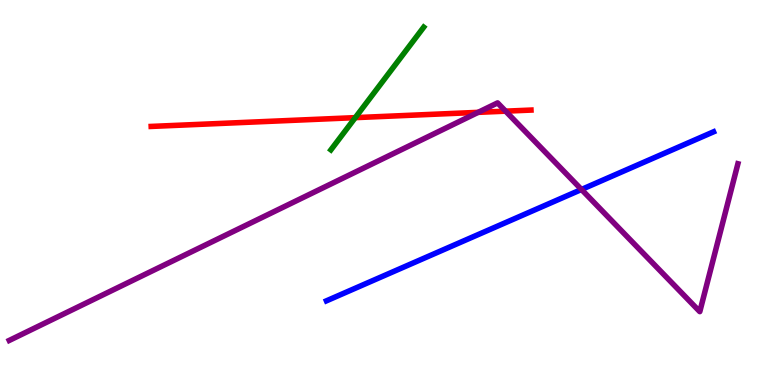[{'lines': ['blue', 'red'], 'intersections': []}, {'lines': ['green', 'red'], 'intersections': [{'x': 4.58, 'y': 6.94}]}, {'lines': ['purple', 'red'], 'intersections': [{'x': 6.17, 'y': 7.08}, {'x': 6.52, 'y': 7.11}]}, {'lines': ['blue', 'green'], 'intersections': []}, {'lines': ['blue', 'purple'], 'intersections': [{'x': 7.5, 'y': 5.08}]}, {'lines': ['green', 'purple'], 'intersections': []}]